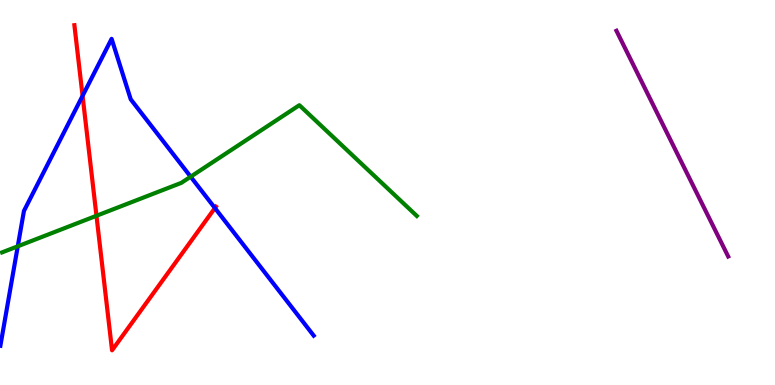[{'lines': ['blue', 'red'], 'intersections': [{'x': 1.07, 'y': 7.51}, {'x': 2.77, 'y': 4.6}]}, {'lines': ['green', 'red'], 'intersections': [{'x': 1.24, 'y': 4.4}]}, {'lines': ['purple', 'red'], 'intersections': []}, {'lines': ['blue', 'green'], 'intersections': [{'x': 0.229, 'y': 3.6}, {'x': 2.46, 'y': 5.41}]}, {'lines': ['blue', 'purple'], 'intersections': []}, {'lines': ['green', 'purple'], 'intersections': []}]